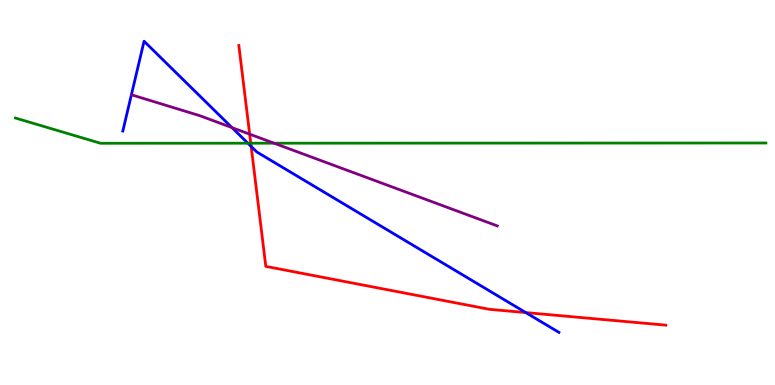[{'lines': ['blue', 'red'], 'intersections': [{'x': 3.24, 'y': 6.2}, {'x': 6.78, 'y': 1.88}]}, {'lines': ['green', 'red'], 'intersections': [{'x': 3.24, 'y': 6.28}]}, {'lines': ['purple', 'red'], 'intersections': [{'x': 3.22, 'y': 6.52}]}, {'lines': ['blue', 'green'], 'intersections': [{'x': 3.2, 'y': 6.28}]}, {'lines': ['blue', 'purple'], 'intersections': [{'x': 2.99, 'y': 6.69}]}, {'lines': ['green', 'purple'], 'intersections': [{'x': 3.54, 'y': 6.28}]}]